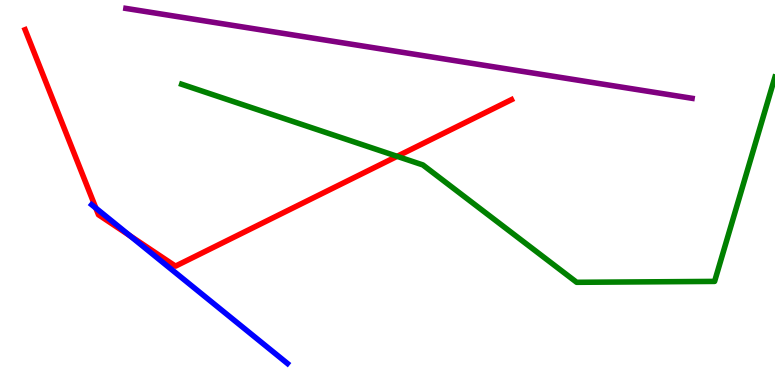[{'lines': ['blue', 'red'], 'intersections': [{'x': 1.24, 'y': 4.59}, {'x': 1.68, 'y': 3.88}]}, {'lines': ['green', 'red'], 'intersections': [{'x': 5.12, 'y': 5.94}]}, {'lines': ['purple', 'red'], 'intersections': []}, {'lines': ['blue', 'green'], 'intersections': []}, {'lines': ['blue', 'purple'], 'intersections': []}, {'lines': ['green', 'purple'], 'intersections': []}]